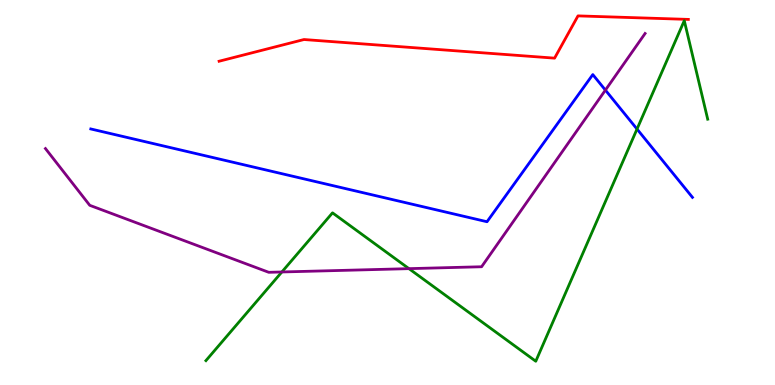[{'lines': ['blue', 'red'], 'intersections': []}, {'lines': ['green', 'red'], 'intersections': []}, {'lines': ['purple', 'red'], 'intersections': []}, {'lines': ['blue', 'green'], 'intersections': [{'x': 8.22, 'y': 6.65}]}, {'lines': ['blue', 'purple'], 'intersections': [{'x': 7.81, 'y': 7.66}]}, {'lines': ['green', 'purple'], 'intersections': [{'x': 3.64, 'y': 2.94}, {'x': 5.28, 'y': 3.02}]}]